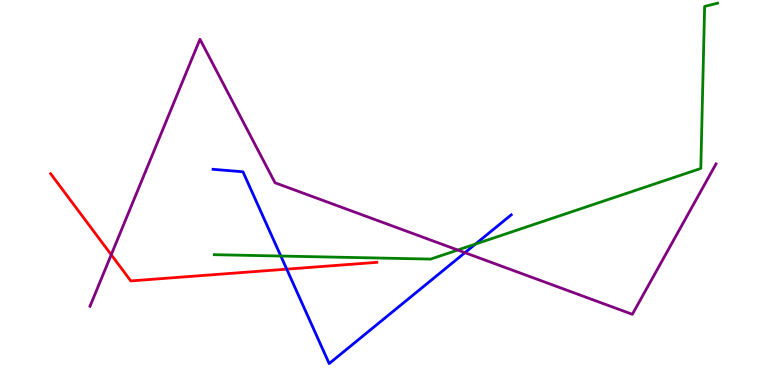[{'lines': ['blue', 'red'], 'intersections': [{'x': 3.7, 'y': 3.01}]}, {'lines': ['green', 'red'], 'intersections': []}, {'lines': ['purple', 'red'], 'intersections': [{'x': 1.44, 'y': 3.38}]}, {'lines': ['blue', 'green'], 'intersections': [{'x': 3.62, 'y': 3.35}, {'x': 6.13, 'y': 3.66}]}, {'lines': ['blue', 'purple'], 'intersections': [{'x': 6.0, 'y': 3.44}]}, {'lines': ['green', 'purple'], 'intersections': [{'x': 5.91, 'y': 3.51}]}]